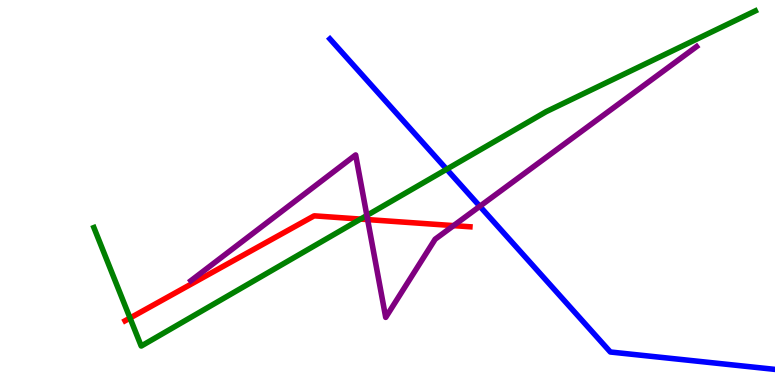[{'lines': ['blue', 'red'], 'intersections': []}, {'lines': ['green', 'red'], 'intersections': [{'x': 1.68, 'y': 1.74}, {'x': 4.65, 'y': 4.31}]}, {'lines': ['purple', 'red'], 'intersections': [{'x': 4.74, 'y': 4.3}, {'x': 5.85, 'y': 4.14}]}, {'lines': ['blue', 'green'], 'intersections': [{'x': 5.76, 'y': 5.6}]}, {'lines': ['blue', 'purple'], 'intersections': [{'x': 6.19, 'y': 4.64}]}, {'lines': ['green', 'purple'], 'intersections': [{'x': 4.73, 'y': 4.4}]}]